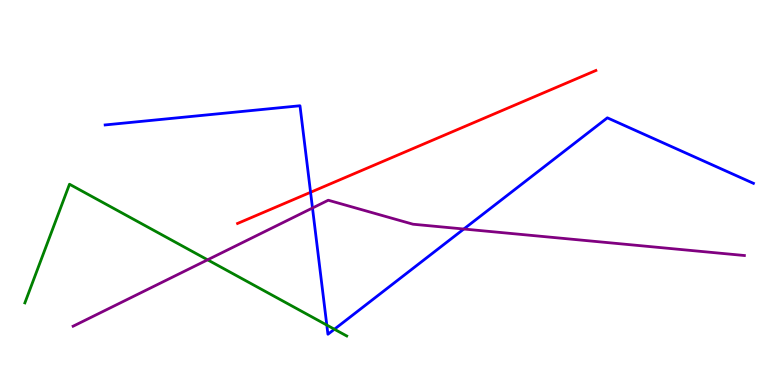[{'lines': ['blue', 'red'], 'intersections': [{'x': 4.01, 'y': 5.01}]}, {'lines': ['green', 'red'], 'intersections': []}, {'lines': ['purple', 'red'], 'intersections': []}, {'lines': ['blue', 'green'], 'intersections': [{'x': 4.22, 'y': 1.56}, {'x': 4.31, 'y': 1.45}]}, {'lines': ['blue', 'purple'], 'intersections': [{'x': 4.03, 'y': 4.6}, {'x': 5.98, 'y': 4.05}]}, {'lines': ['green', 'purple'], 'intersections': [{'x': 2.68, 'y': 3.25}]}]